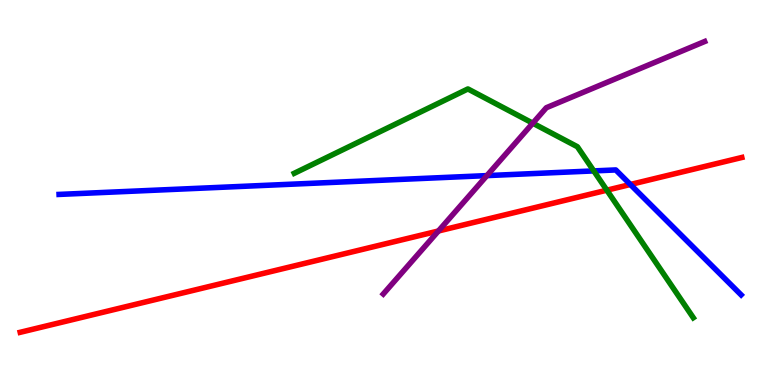[{'lines': ['blue', 'red'], 'intersections': [{'x': 8.13, 'y': 5.21}]}, {'lines': ['green', 'red'], 'intersections': [{'x': 7.83, 'y': 5.06}]}, {'lines': ['purple', 'red'], 'intersections': [{'x': 5.66, 'y': 4.0}]}, {'lines': ['blue', 'green'], 'intersections': [{'x': 7.66, 'y': 5.56}]}, {'lines': ['blue', 'purple'], 'intersections': [{'x': 6.28, 'y': 5.44}]}, {'lines': ['green', 'purple'], 'intersections': [{'x': 6.87, 'y': 6.8}]}]